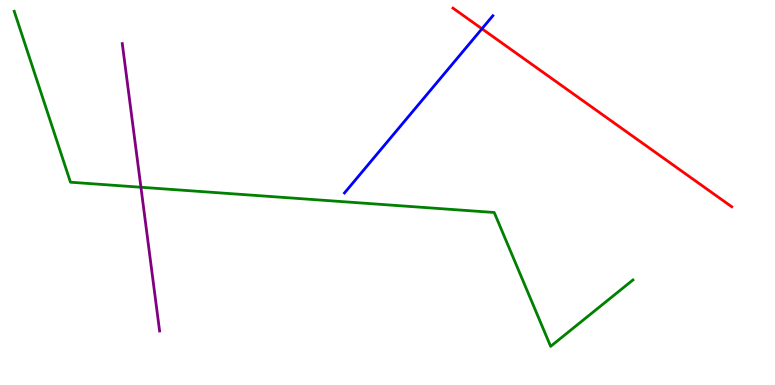[{'lines': ['blue', 'red'], 'intersections': [{'x': 6.22, 'y': 9.25}]}, {'lines': ['green', 'red'], 'intersections': []}, {'lines': ['purple', 'red'], 'intersections': []}, {'lines': ['blue', 'green'], 'intersections': []}, {'lines': ['blue', 'purple'], 'intersections': []}, {'lines': ['green', 'purple'], 'intersections': [{'x': 1.82, 'y': 5.14}]}]